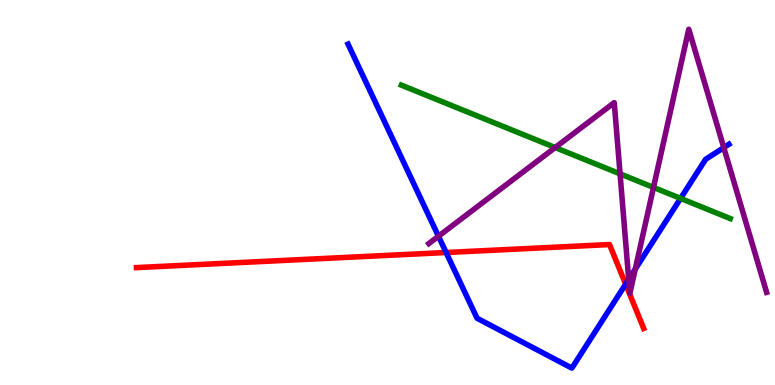[{'lines': ['blue', 'red'], 'intersections': [{'x': 5.76, 'y': 3.44}, {'x': 8.07, 'y': 2.62}]}, {'lines': ['green', 'red'], 'intersections': []}, {'lines': ['purple', 'red'], 'intersections': []}, {'lines': ['blue', 'green'], 'intersections': [{'x': 8.78, 'y': 4.85}]}, {'lines': ['blue', 'purple'], 'intersections': [{'x': 5.66, 'y': 3.86}, {'x': 8.11, 'y': 2.74}, {'x': 8.2, 'y': 3.01}, {'x': 9.34, 'y': 6.17}]}, {'lines': ['green', 'purple'], 'intersections': [{'x': 7.16, 'y': 6.17}, {'x': 8.0, 'y': 5.48}, {'x': 8.43, 'y': 5.13}]}]